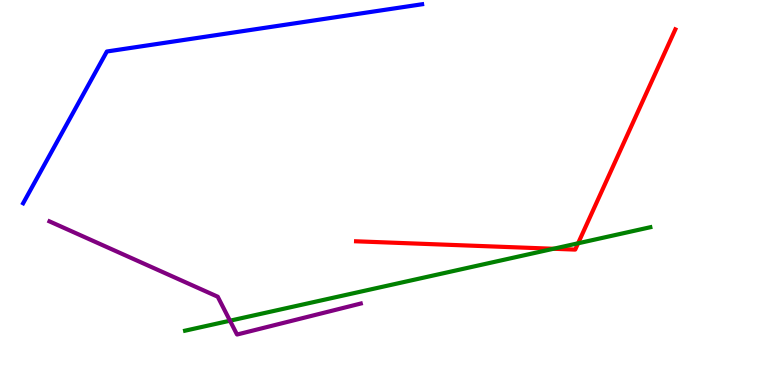[{'lines': ['blue', 'red'], 'intersections': []}, {'lines': ['green', 'red'], 'intersections': [{'x': 7.14, 'y': 3.54}, {'x': 7.46, 'y': 3.68}]}, {'lines': ['purple', 'red'], 'intersections': []}, {'lines': ['blue', 'green'], 'intersections': []}, {'lines': ['blue', 'purple'], 'intersections': []}, {'lines': ['green', 'purple'], 'intersections': [{'x': 2.97, 'y': 1.67}]}]